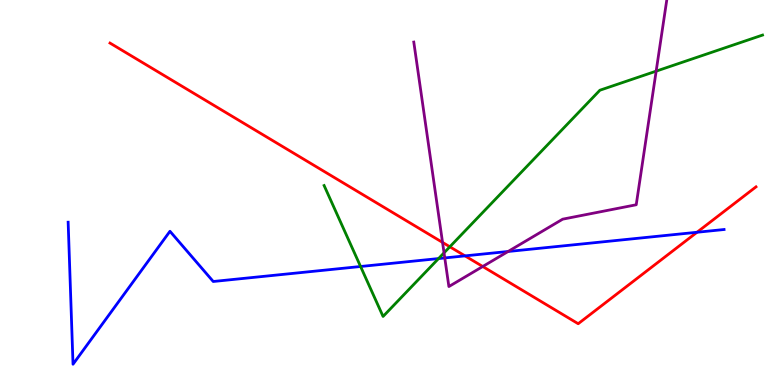[{'lines': ['blue', 'red'], 'intersections': [{'x': 6.0, 'y': 3.35}, {'x': 8.99, 'y': 3.97}]}, {'lines': ['green', 'red'], 'intersections': [{'x': 5.8, 'y': 3.59}]}, {'lines': ['purple', 'red'], 'intersections': [{'x': 5.71, 'y': 3.7}, {'x': 6.23, 'y': 3.08}]}, {'lines': ['blue', 'green'], 'intersections': [{'x': 4.65, 'y': 3.08}, {'x': 5.66, 'y': 3.28}]}, {'lines': ['blue', 'purple'], 'intersections': [{'x': 5.74, 'y': 3.3}, {'x': 6.56, 'y': 3.47}]}, {'lines': ['green', 'purple'], 'intersections': [{'x': 5.73, 'y': 3.43}, {'x': 8.47, 'y': 8.15}]}]